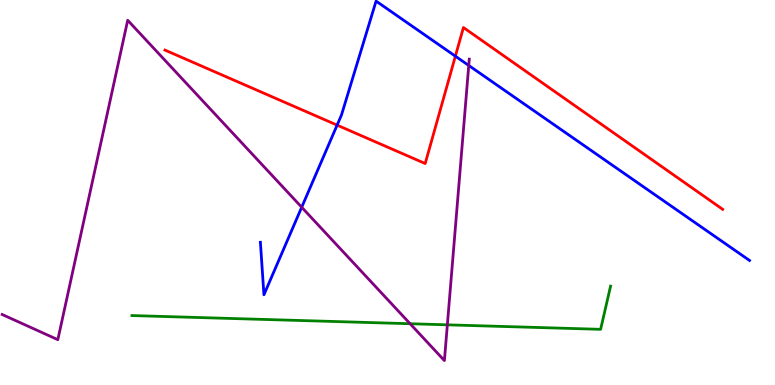[{'lines': ['blue', 'red'], 'intersections': [{'x': 4.35, 'y': 6.75}, {'x': 5.88, 'y': 8.54}]}, {'lines': ['green', 'red'], 'intersections': []}, {'lines': ['purple', 'red'], 'intersections': []}, {'lines': ['blue', 'green'], 'intersections': []}, {'lines': ['blue', 'purple'], 'intersections': [{'x': 3.89, 'y': 4.62}, {'x': 6.05, 'y': 8.3}]}, {'lines': ['green', 'purple'], 'intersections': [{'x': 5.29, 'y': 1.59}, {'x': 5.77, 'y': 1.56}]}]